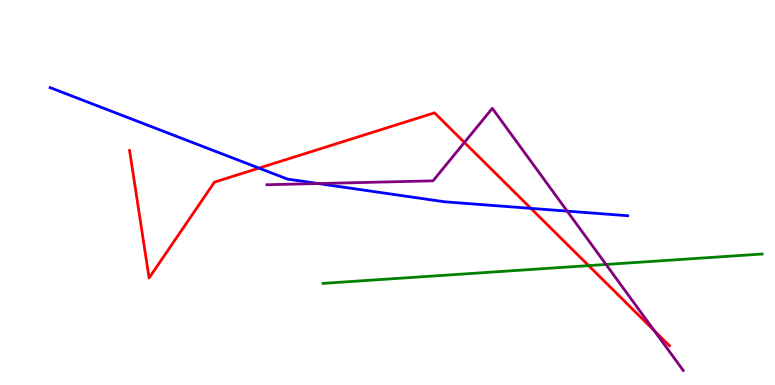[{'lines': ['blue', 'red'], 'intersections': [{'x': 3.34, 'y': 5.63}, {'x': 6.85, 'y': 4.59}]}, {'lines': ['green', 'red'], 'intersections': [{'x': 7.6, 'y': 3.1}]}, {'lines': ['purple', 'red'], 'intersections': [{'x': 5.99, 'y': 6.3}, {'x': 8.44, 'y': 1.41}]}, {'lines': ['blue', 'green'], 'intersections': []}, {'lines': ['blue', 'purple'], 'intersections': [{'x': 4.11, 'y': 5.23}, {'x': 7.32, 'y': 4.52}]}, {'lines': ['green', 'purple'], 'intersections': [{'x': 7.82, 'y': 3.13}]}]